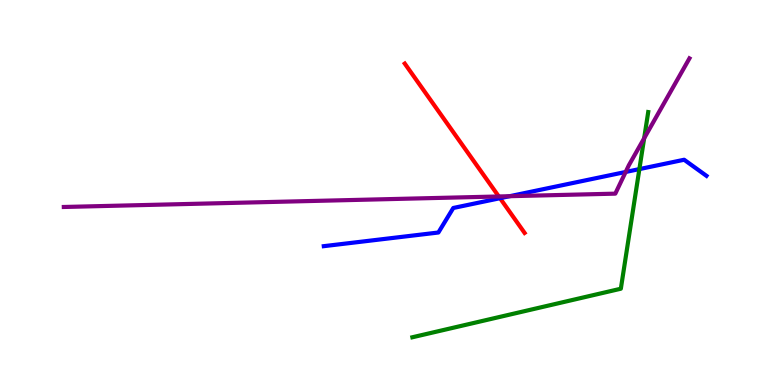[{'lines': ['blue', 'red'], 'intersections': [{'x': 6.45, 'y': 4.85}]}, {'lines': ['green', 'red'], 'intersections': []}, {'lines': ['purple', 'red'], 'intersections': [{'x': 6.44, 'y': 4.9}]}, {'lines': ['blue', 'green'], 'intersections': [{'x': 8.25, 'y': 5.61}]}, {'lines': ['blue', 'purple'], 'intersections': [{'x': 6.58, 'y': 4.9}, {'x': 8.07, 'y': 5.53}]}, {'lines': ['green', 'purple'], 'intersections': [{'x': 8.31, 'y': 6.41}]}]